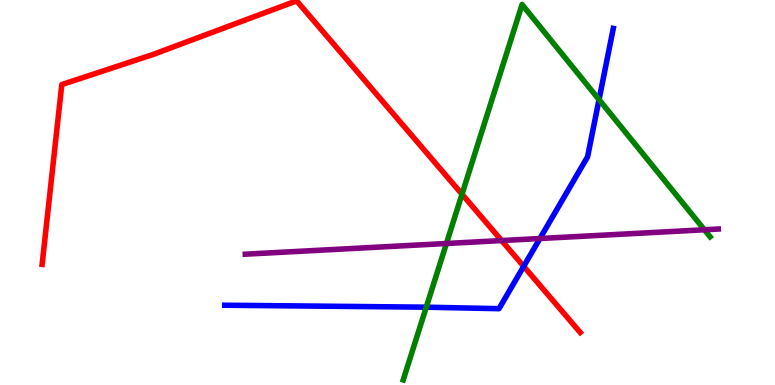[{'lines': ['blue', 'red'], 'intersections': [{'x': 6.76, 'y': 3.08}]}, {'lines': ['green', 'red'], 'intersections': [{'x': 5.96, 'y': 4.96}]}, {'lines': ['purple', 'red'], 'intersections': [{'x': 6.47, 'y': 3.75}]}, {'lines': ['blue', 'green'], 'intersections': [{'x': 5.5, 'y': 2.02}, {'x': 7.73, 'y': 7.41}]}, {'lines': ['blue', 'purple'], 'intersections': [{'x': 6.97, 'y': 3.8}]}, {'lines': ['green', 'purple'], 'intersections': [{'x': 5.76, 'y': 3.68}, {'x': 9.09, 'y': 4.03}]}]